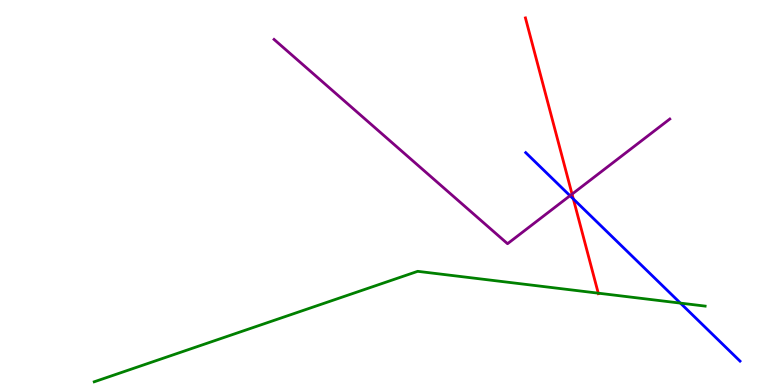[{'lines': ['blue', 'red'], 'intersections': [{'x': 7.4, 'y': 4.83}]}, {'lines': ['green', 'red'], 'intersections': [{'x': 7.72, 'y': 2.39}]}, {'lines': ['purple', 'red'], 'intersections': [{'x': 7.38, 'y': 4.96}]}, {'lines': ['blue', 'green'], 'intersections': [{'x': 8.78, 'y': 2.13}]}, {'lines': ['blue', 'purple'], 'intersections': [{'x': 7.35, 'y': 4.92}]}, {'lines': ['green', 'purple'], 'intersections': []}]